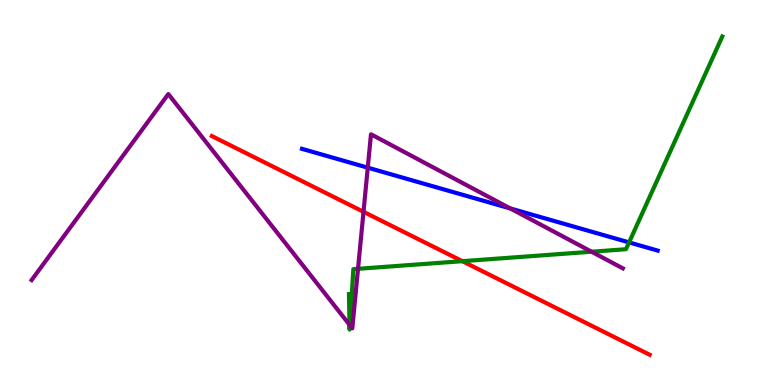[{'lines': ['blue', 'red'], 'intersections': []}, {'lines': ['green', 'red'], 'intersections': [{'x': 5.97, 'y': 3.22}]}, {'lines': ['purple', 'red'], 'intersections': [{'x': 4.69, 'y': 4.5}]}, {'lines': ['blue', 'green'], 'intersections': [{'x': 8.12, 'y': 3.7}]}, {'lines': ['blue', 'purple'], 'intersections': [{'x': 4.75, 'y': 5.65}, {'x': 6.58, 'y': 4.59}]}, {'lines': ['green', 'purple'], 'intersections': [{'x': 4.51, 'y': 1.56}, {'x': 4.51, 'y': 1.55}, {'x': 4.62, 'y': 3.02}, {'x': 7.63, 'y': 3.46}]}]